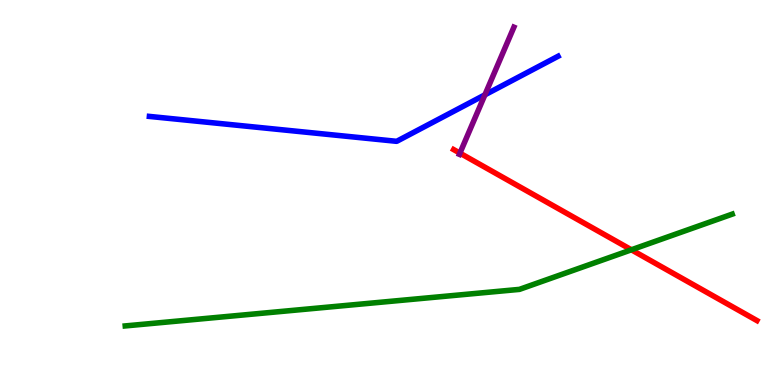[{'lines': ['blue', 'red'], 'intersections': []}, {'lines': ['green', 'red'], 'intersections': [{'x': 8.15, 'y': 3.51}]}, {'lines': ['purple', 'red'], 'intersections': [{'x': 5.93, 'y': 6.02}]}, {'lines': ['blue', 'green'], 'intersections': []}, {'lines': ['blue', 'purple'], 'intersections': [{'x': 6.26, 'y': 7.54}]}, {'lines': ['green', 'purple'], 'intersections': []}]